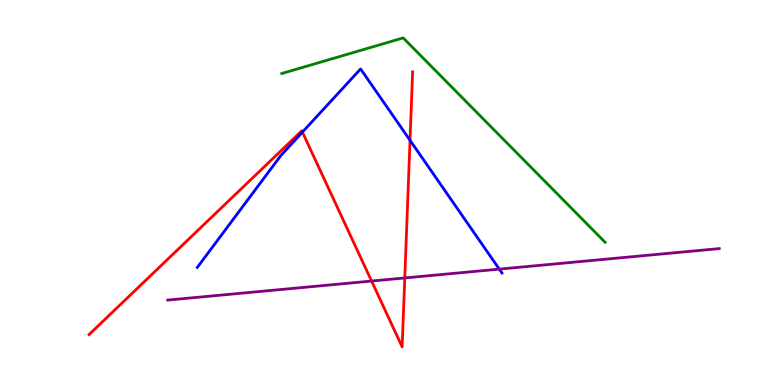[{'lines': ['blue', 'red'], 'intersections': [{'x': 3.9, 'y': 6.57}, {'x': 5.29, 'y': 6.36}]}, {'lines': ['green', 'red'], 'intersections': []}, {'lines': ['purple', 'red'], 'intersections': [{'x': 4.79, 'y': 2.7}, {'x': 5.22, 'y': 2.78}]}, {'lines': ['blue', 'green'], 'intersections': []}, {'lines': ['blue', 'purple'], 'intersections': [{'x': 6.44, 'y': 3.01}]}, {'lines': ['green', 'purple'], 'intersections': []}]